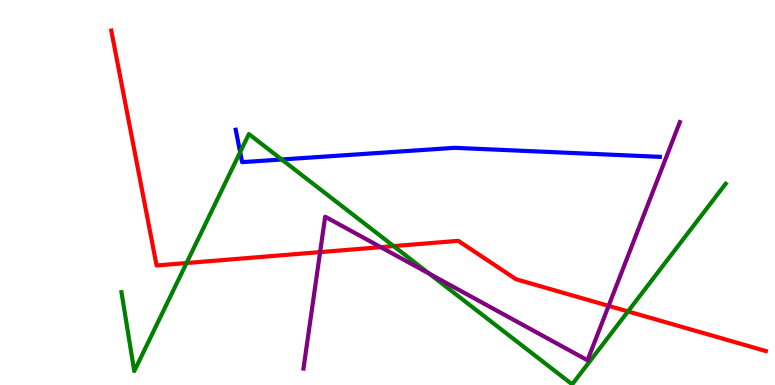[{'lines': ['blue', 'red'], 'intersections': []}, {'lines': ['green', 'red'], 'intersections': [{'x': 2.41, 'y': 3.17}, {'x': 5.08, 'y': 3.61}, {'x': 8.1, 'y': 1.91}]}, {'lines': ['purple', 'red'], 'intersections': [{'x': 4.13, 'y': 3.45}, {'x': 4.91, 'y': 3.58}, {'x': 7.85, 'y': 2.06}]}, {'lines': ['blue', 'green'], 'intersections': [{'x': 3.1, 'y': 6.05}, {'x': 3.64, 'y': 5.86}]}, {'lines': ['blue', 'purple'], 'intersections': []}, {'lines': ['green', 'purple'], 'intersections': [{'x': 5.54, 'y': 2.89}]}]